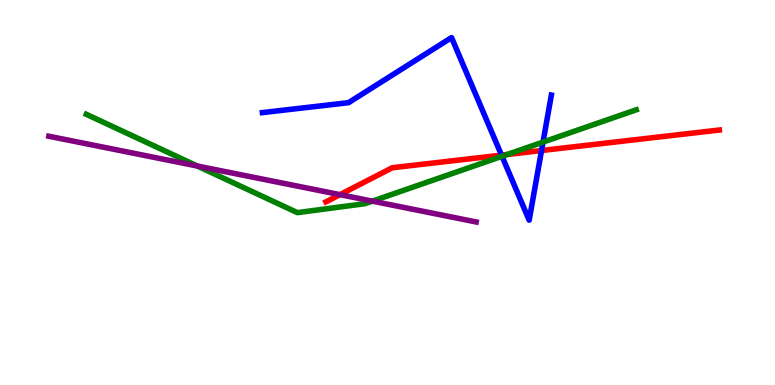[{'lines': ['blue', 'red'], 'intersections': [{'x': 6.47, 'y': 5.97}, {'x': 6.99, 'y': 6.09}]}, {'lines': ['green', 'red'], 'intersections': [{'x': 6.54, 'y': 5.99}]}, {'lines': ['purple', 'red'], 'intersections': [{'x': 4.39, 'y': 4.94}]}, {'lines': ['blue', 'green'], 'intersections': [{'x': 6.48, 'y': 5.94}, {'x': 7.01, 'y': 6.31}]}, {'lines': ['blue', 'purple'], 'intersections': []}, {'lines': ['green', 'purple'], 'intersections': [{'x': 2.55, 'y': 5.69}, {'x': 4.81, 'y': 4.78}]}]